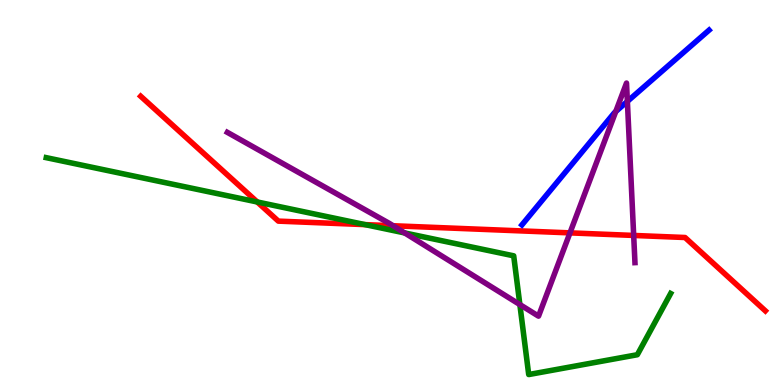[{'lines': ['blue', 'red'], 'intersections': []}, {'lines': ['green', 'red'], 'intersections': [{'x': 3.32, 'y': 4.75}, {'x': 4.71, 'y': 4.17}]}, {'lines': ['purple', 'red'], 'intersections': [{'x': 5.07, 'y': 4.14}, {'x': 7.35, 'y': 3.95}, {'x': 8.18, 'y': 3.88}]}, {'lines': ['blue', 'green'], 'intersections': []}, {'lines': ['blue', 'purple'], 'intersections': [{'x': 7.95, 'y': 7.1}, {'x': 8.1, 'y': 7.37}]}, {'lines': ['green', 'purple'], 'intersections': [{'x': 5.22, 'y': 3.95}, {'x': 6.71, 'y': 2.09}]}]